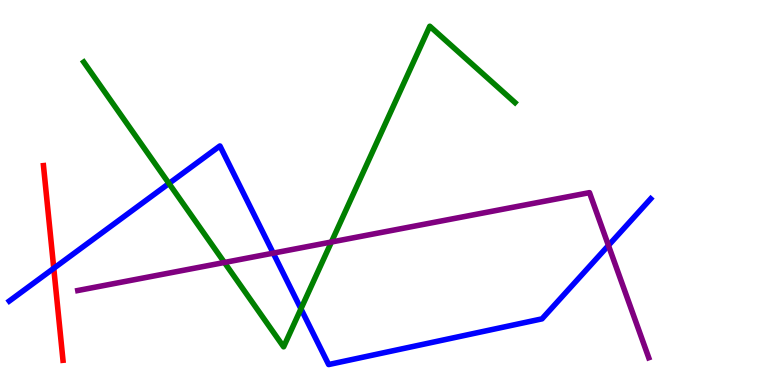[{'lines': ['blue', 'red'], 'intersections': [{'x': 0.694, 'y': 3.03}]}, {'lines': ['green', 'red'], 'intersections': []}, {'lines': ['purple', 'red'], 'intersections': []}, {'lines': ['blue', 'green'], 'intersections': [{'x': 2.18, 'y': 5.23}, {'x': 3.88, 'y': 1.98}]}, {'lines': ['blue', 'purple'], 'intersections': [{'x': 3.53, 'y': 3.43}, {'x': 7.85, 'y': 3.62}]}, {'lines': ['green', 'purple'], 'intersections': [{'x': 2.9, 'y': 3.18}, {'x': 4.28, 'y': 3.71}]}]